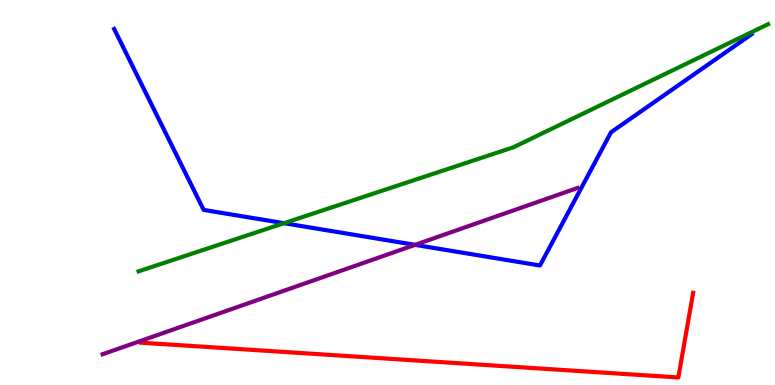[{'lines': ['blue', 'red'], 'intersections': []}, {'lines': ['green', 'red'], 'intersections': []}, {'lines': ['purple', 'red'], 'intersections': []}, {'lines': ['blue', 'green'], 'intersections': [{'x': 3.66, 'y': 4.2}]}, {'lines': ['blue', 'purple'], 'intersections': [{'x': 5.36, 'y': 3.64}]}, {'lines': ['green', 'purple'], 'intersections': []}]